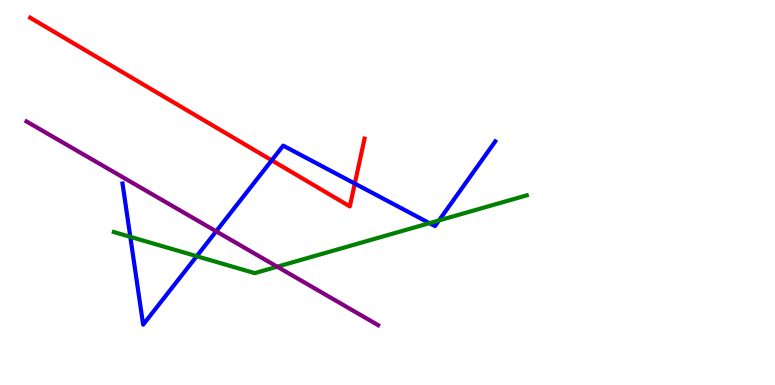[{'lines': ['blue', 'red'], 'intersections': [{'x': 3.51, 'y': 5.84}, {'x': 4.58, 'y': 5.23}]}, {'lines': ['green', 'red'], 'intersections': []}, {'lines': ['purple', 'red'], 'intersections': []}, {'lines': ['blue', 'green'], 'intersections': [{'x': 1.68, 'y': 3.85}, {'x': 2.54, 'y': 3.35}, {'x': 5.54, 'y': 4.2}, {'x': 5.66, 'y': 4.27}]}, {'lines': ['blue', 'purple'], 'intersections': [{'x': 2.79, 'y': 3.99}]}, {'lines': ['green', 'purple'], 'intersections': [{'x': 3.58, 'y': 3.07}]}]